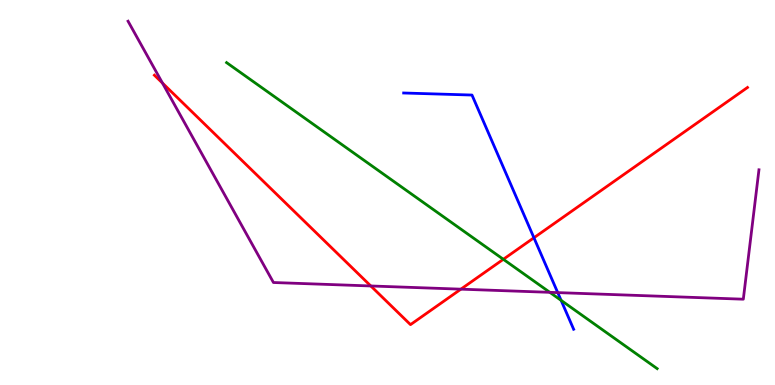[{'lines': ['blue', 'red'], 'intersections': [{'x': 6.89, 'y': 3.82}]}, {'lines': ['green', 'red'], 'intersections': [{'x': 6.49, 'y': 3.26}]}, {'lines': ['purple', 'red'], 'intersections': [{'x': 2.1, 'y': 7.84}, {'x': 4.78, 'y': 2.57}, {'x': 5.95, 'y': 2.49}]}, {'lines': ['blue', 'green'], 'intersections': [{'x': 7.24, 'y': 2.2}]}, {'lines': ['blue', 'purple'], 'intersections': [{'x': 7.2, 'y': 2.4}]}, {'lines': ['green', 'purple'], 'intersections': [{'x': 7.09, 'y': 2.41}]}]